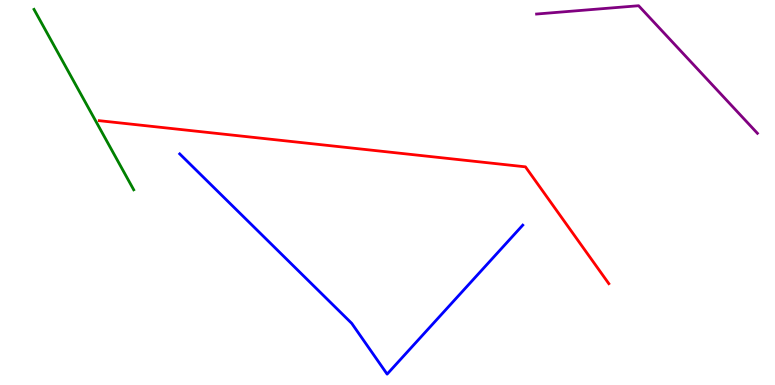[{'lines': ['blue', 'red'], 'intersections': []}, {'lines': ['green', 'red'], 'intersections': []}, {'lines': ['purple', 'red'], 'intersections': []}, {'lines': ['blue', 'green'], 'intersections': []}, {'lines': ['blue', 'purple'], 'intersections': []}, {'lines': ['green', 'purple'], 'intersections': []}]